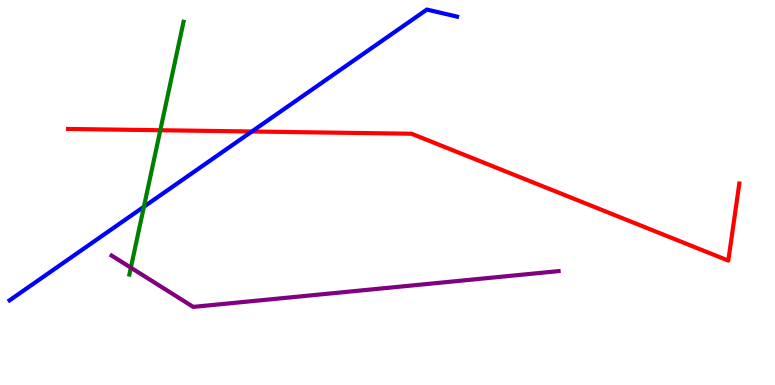[{'lines': ['blue', 'red'], 'intersections': [{'x': 3.25, 'y': 6.58}]}, {'lines': ['green', 'red'], 'intersections': [{'x': 2.07, 'y': 6.62}]}, {'lines': ['purple', 'red'], 'intersections': []}, {'lines': ['blue', 'green'], 'intersections': [{'x': 1.86, 'y': 4.63}]}, {'lines': ['blue', 'purple'], 'intersections': []}, {'lines': ['green', 'purple'], 'intersections': [{'x': 1.69, 'y': 3.05}]}]